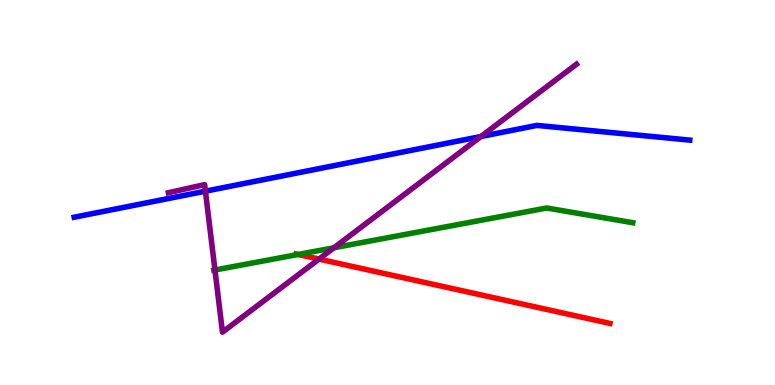[{'lines': ['blue', 'red'], 'intersections': []}, {'lines': ['green', 'red'], 'intersections': [{'x': 3.85, 'y': 3.39}]}, {'lines': ['purple', 'red'], 'intersections': [{'x': 4.12, 'y': 3.27}]}, {'lines': ['blue', 'green'], 'intersections': []}, {'lines': ['blue', 'purple'], 'intersections': [{'x': 2.65, 'y': 5.03}, {'x': 6.21, 'y': 6.45}]}, {'lines': ['green', 'purple'], 'intersections': [{'x': 2.77, 'y': 2.99}, {'x': 4.31, 'y': 3.56}]}]